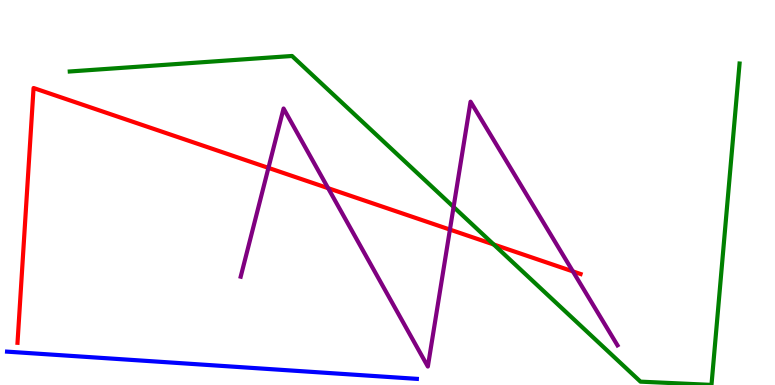[{'lines': ['blue', 'red'], 'intersections': []}, {'lines': ['green', 'red'], 'intersections': [{'x': 6.37, 'y': 3.65}]}, {'lines': ['purple', 'red'], 'intersections': [{'x': 3.46, 'y': 5.64}, {'x': 4.23, 'y': 5.11}, {'x': 5.81, 'y': 4.04}, {'x': 7.39, 'y': 2.95}]}, {'lines': ['blue', 'green'], 'intersections': []}, {'lines': ['blue', 'purple'], 'intersections': []}, {'lines': ['green', 'purple'], 'intersections': [{'x': 5.85, 'y': 4.62}]}]